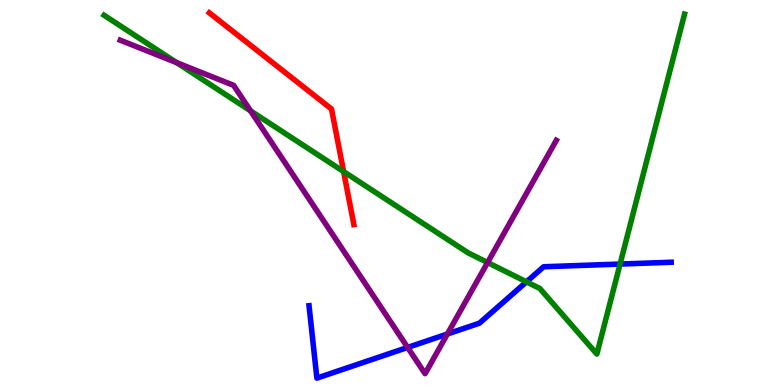[{'lines': ['blue', 'red'], 'intersections': []}, {'lines': ['green', 'red'], 'intersections': [{'x': 4.43, 'y': 5.54}]}, {'lines': ['purple', 'red'], 'intersections': []}, {'lines': ['blue', 'green'], 'intersections': [{'x': 6.79, 'y': 2.68}, {'x': 8.0, 'y': 3.14}]}, {'lines': ['blue', 'purple'], 'intersections': [{'x': 5.26, 'y': 0.975}, {'x': 5.77, 'y': 1.32}]}, {'lines': ['green', 'purple'], 'intersections': [{'x': 2.28, 'y': 8.37}, {'x': 3.23, 'y': 7.12}, {'x': 6.29, 'y': 3.18}]}]